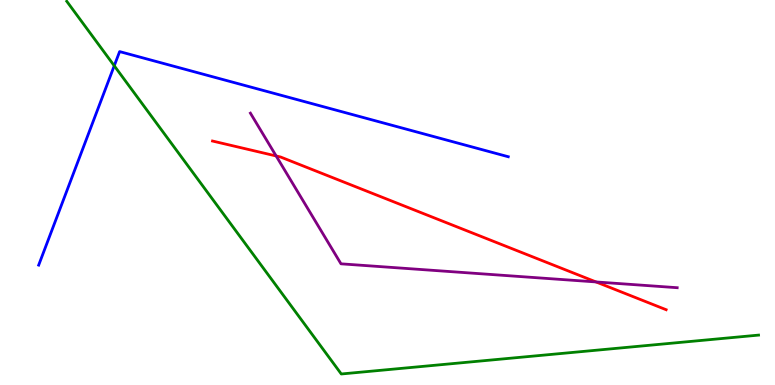[{'lines': ['blue', 'red'], 'intersections': []}, {'lines': ['green', 'red'], 'intersections': []}, {'lines': ['purple', 'red'], 'intersections': [{'x': 3.56, 'y': 5.95}, {'x': 7.69, 'y': 2.68}]}, {'lines': ['blue', 'green'], 'intersections': [{'x': 1.47, 'y': 8.29}]}, {'lines': ['blue', 'purple'], 'intersections': []}, {'lines': ['green', 'purple'], 'intersections': []}]